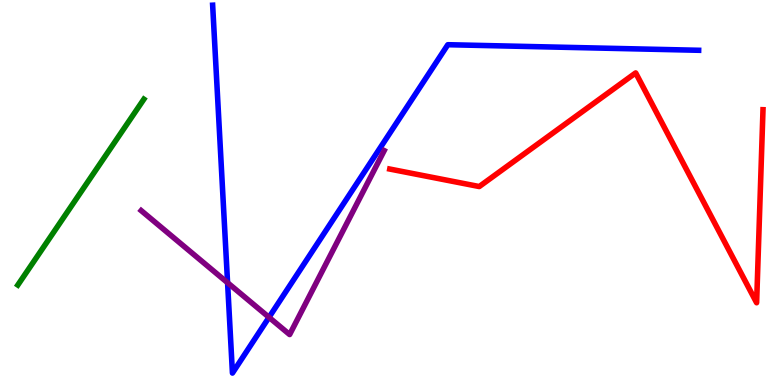[{'lines': ['blue', 'red'], 'intersections': []}, {'lines': ['green', 'red'], 'intersections': []}, {'lines': ['purple', 'red'], 'intersections': []}, {'lines': ['blue', 'green'], 'intersections': []}, {'lines': ['blue', 'purple'], 'intersections': [{'x': 2.94, 'y': 2.66}, {'x': 3.47, 'y': 1.76}]}, {'lines': ['green', 'purple'], 'intersections': []}]